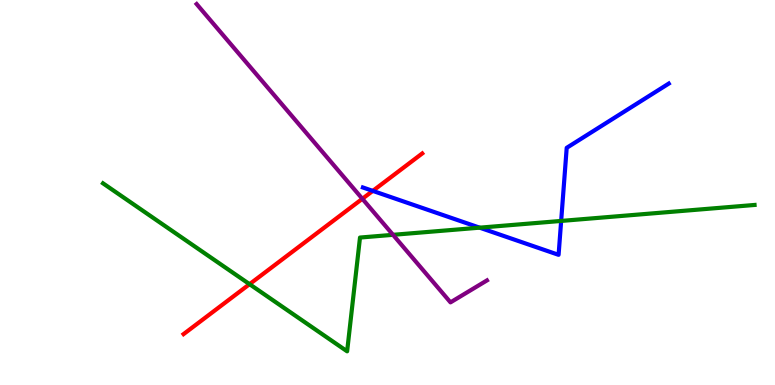[{'lines': ['blue', 'red'], 'intersections': [{'x': 4.81, 'y': 5.04}]}, {'lines': ['green', 'red'], 'intersections': [{'x': 3.22, 'y': 2.62}]}, {'lines': ['purple', 'red'], 'intersections': [{'x': 4.68, 'y': 4.84}]}, {'lines': ['blue', 'green'], 'intersections': [{'x': 6.19, 'y': 4.09}, {'x': 7.24, 'y': 4.26}]}, {'lines': ['blue', 'purple'], 'intersections': []}, {'lines': ['green', 'purple'], 'intersections': [{'x': 5.07, 'y': 3.9}]}]